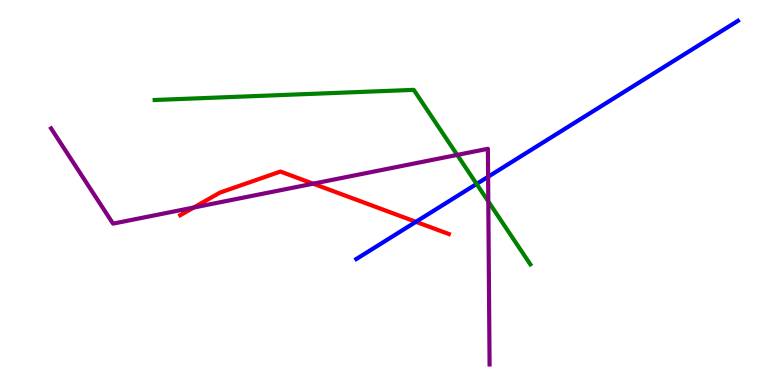[{'lines': ['blue', 'red'], 'intersections': [{'x': 5.37, 'y': 4.24}]}, {'lines': ['green', 'red'], 'intersections': []}, {'lines': ['purple', 'red'], 'intersections': [{'x': 2.5, 'y': 4.61}, {'x': 4.04, 'y': 5.23}]}, {'lines': ['blue', 'green'], 'intersections': [{'x': 6.15, 'y': 5.22}]}, {'lines': ['blue', 'purple'], 'intersections': [{'x': 6.3, 'y': 5.41}]}, {'lines': ['green', 'purple'], 'intersections': [{'x': 5.9, 'y': 5.98}, {'x': 6.3, 'y': 4.77}]}]